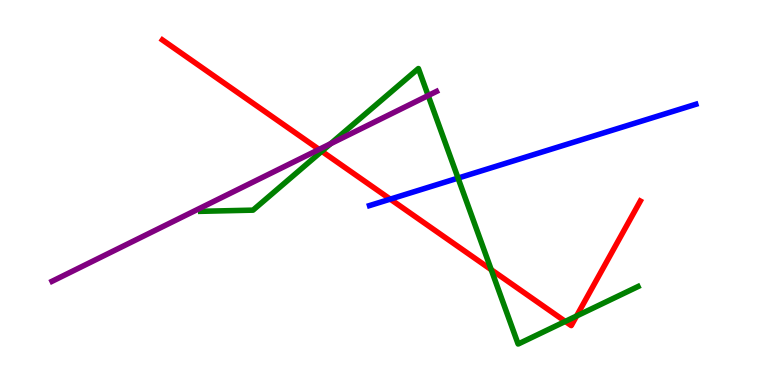[{'lines': ['blue', 'red'], 'intersections': [{'x': 5.04, 'y': 4.83}]}, {'lines': ['green', 'red'], 'intersections': [{'x': 4.15, 'y': 6.07}, {'x': 6.34, 'y': 3.0}, {'x': 7.29, 'y': 1.65}, {'x': 7.44, 'y': 1.79}]}, {'lines': ['purple', 'red'], 'intersections': [{'x': 4.12, 'y': 6.12}]}, {'lines': ['blue', 'green'], 'intersections': [{'x': 5.91, 'y': 5.37}]}, {'lines': ['blue', 'purple'], 'intersections': []}, {'lines': ['green', 'purple'], 'intersections': [{'x': 4.27, 'y': 6.27}, {'x': 5.52, 'y': 7.52}]}]